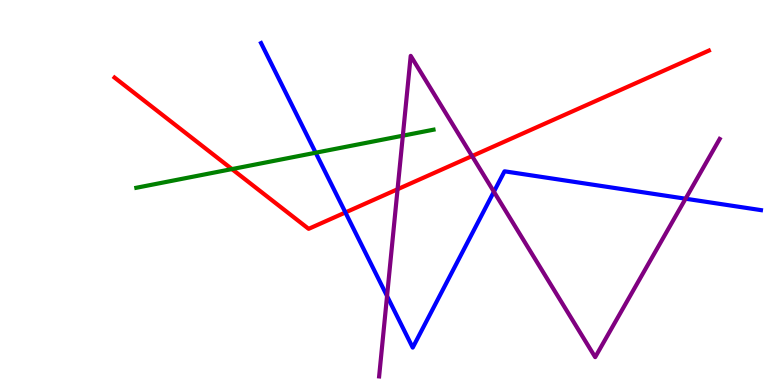[{'lines': ['blue', 'red'], 'intersections': [{'x': 4.46, 'y': 4.48}]}, {'lines': ['green', 'red'], 'intersections': [{'x': 2.99, 'y': 5.61}]}, {'lines': ['purple', 'red'], 'intersections': [{'x': 5.13, 'y': 5.08}, {'x': 6.09, 'y': 5.95}]}, {'lines': ['blue', 'green'], 'intersections': [{'x': 4.07, 'y': 6.03}]}, {'lines': ['blue', 'purple'], 'intersections': [{'x': 4.99, 'y': 2.31}, {'x': 6.37, 'y': 5.02}, {'x': 8.85, 'y': 4.84}]}, {'lines': ['green', 'purple'], 'intersections': [{'x': 5.2, 'y': 6.48}]}]